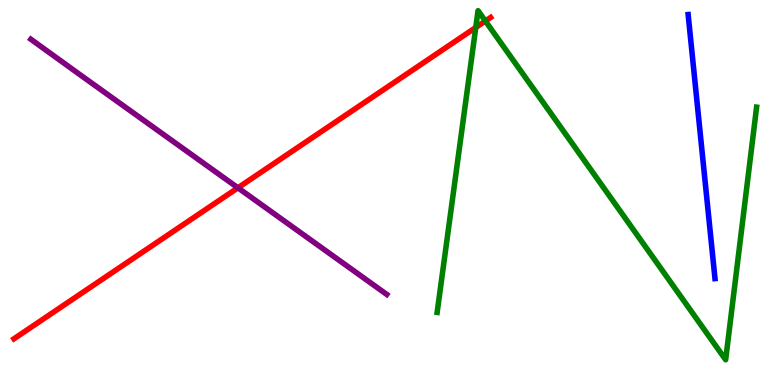[{'lines': ['blue', 'red'], 'intersections': []}, {'lines': ['green', 'red'], 'intersections': [{'x': 6.14, 'y': 9.29}, {'x': 6.26, 'y': 9.45}]}, {'lines': ['purple', 'red'], 'intersections': [{'x': 3.07, 'y': 5.12}]}, {'lines': ['blue', 'green'], 'intersections': []}, {'lines': ['blue', 'purple'], 'intersections': []}, {'lines': ['green', 'purple'], 'intersections': []}]